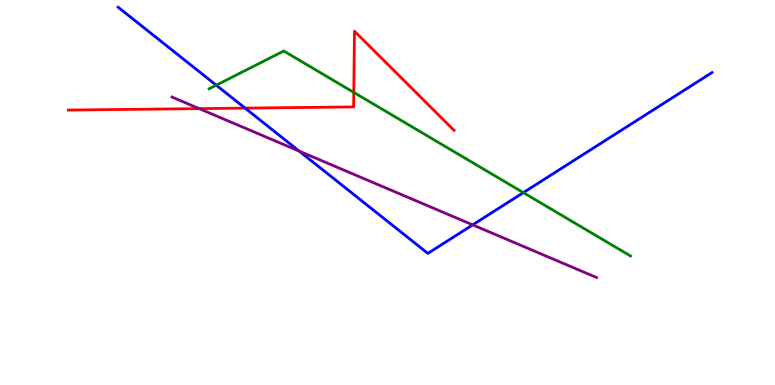[{'lines': ['blue', 'red'], 'intersections': [{'x': 3.16, 'y': 7.19}]}, {'lines': ['green', 'red'], 'intersections': [{'x': 4.57, 'y': 7.6}]}, {'lines': ['purple', 'red'], 'intersections': [{'x': 2.57, 'y': 7.18}]}, {'lines': ['blue', 'green'], 'intersections': [{'x': 2.79, 'y': 7.79}, {'x': 6.75, 'y': 5.0}]}, {'lines': ['blue', 'purple'], 'intersections': [{'x': 3.86, 'y': 6.07}, {'x': 6.1, 'y': 4.16}]}, {'lines': ['green', 'purple'], 'intersections': []}]